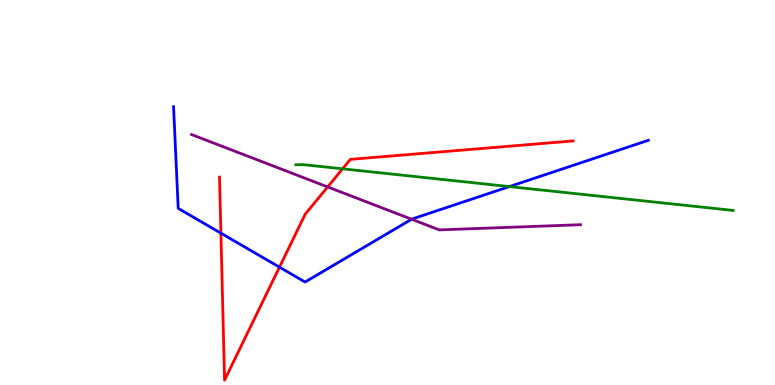[{'lines': ['blue', 'red'], 'intersections': [{'x': 2.85, 'y': 3.94}, {'x': 3.61, 'y': 3.06}]}, {'lines': ['green', 'red'], 'intersections': [{'x': 4.42, 'y': 5.62}]}, {'lines': ['purple', 'red'], 'intersections': [{'x': 4.23, 'y': 5.14}]}, {'lines': ['blue', 'green'], 'intersections': [{'x': 6.57, 'y': 5.15}]}, {'lines': ['blue', 'purple'], 'intersections': [{'x': 5.31, 'y': 4.31}]}, {'lines': ['green', 'purple'], 'intersections': []}]